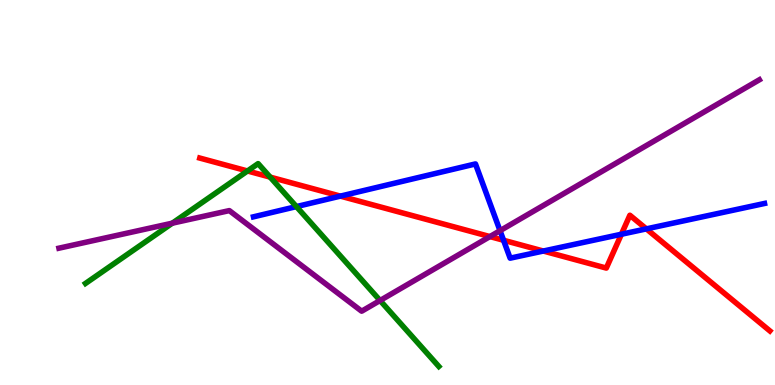[{'lines': ['blue', 'red'], 'intersections': [{'x': 4.39, 'y': 4.91}, {'x': 6.5, 'y': 3.76}, {'x': 7.01, 'y': 3.48}, {'x': 8.02, 'y': 3.92}, {'x': 8.34, 'y': 4.06}]}, {'lines': ['green', 'red'], 'intersections': [{'x': 3.19, 'y': 5.56}, {'x': 3.49, 'y': 5.4}]}, {'lines': ['purple', 'red'], 'intersections': [{'x': 6.32, 'y': 3.86}]}, {'lines': ['blue', 'green'], 'intersections': [{'x': 3.82, 'y': 4.63}]}, {'lines': ['blue', 'purple'], 'intersections': [{'x': 6.45, 'y': 4.01}]}, {'lines': ['green', 'purple'], 'intersections': [{'x': 2.22, 'y': 4.2}, {'x': 4.9, 'y': 2.19}]}]